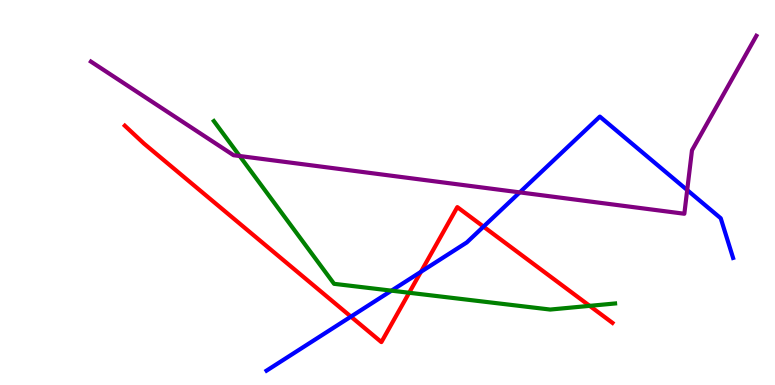[{'lines': ['blue', 'red'], 'intersections': [{'x': 4.53, 'y': 1.78}, {'x': 5.43, 'y': 2.94}, {'x': 6.24, 'y': 4.11}]}, {'lines': ['green', 'red'], 'intersections': [{'x': 5.28, 'y': 2.4}, {'x': 7.61, 'y': 2.06}]}, {'lines': ['purple', 'red'], 'intersections': []}, {'lines': ['blue', 'green'], 'intersections': [{'x': 5.05, 'y': 2.45}]}, {'lines': ['blue', 'purple'], 'intersections': [{'x': 6.71, 'y': 5.0}, {'x': 8.87, 'y': 5.06}]}, {'lines': ['green', 'purple'], 'intersections': [{'x': 3.09, 'y': 5.95}]}]